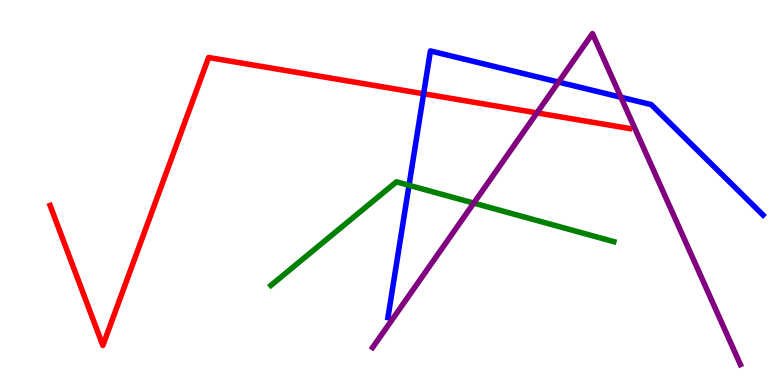[{'lines': ['blue', 'red'], 'intersections': [{'x': 5.47, 'y': 7.56}]}, {'lines': ['green', 'red'], 'intersections': []}, {'lines': ['purple', 'red'], 'intersections': [{'x': 6.93, 'y': 7.07}]}, {'lines': ['blue', 'green'], 'intersections': [{'x': 5.28, 'y': 5.19}]}, {'lines': ['blue', 'purple'], 'intersections': [{'x': 7.21, 'y': 7.87}, {'x': 8.01, 'y': 7.47}]}, {'lines': ['green', 'purple'], 'intersections': [{'x': 6.11, 'y': 4.72}]}]